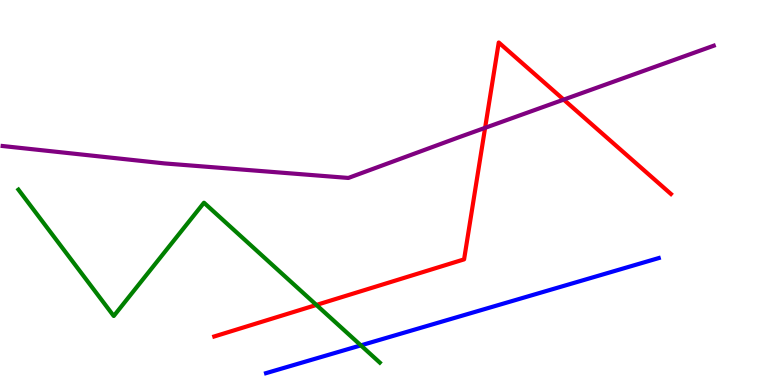[{'lines': ['blue', 'red'], 'intersections': []}, {'lines': ['green', 'red'], 'intersections': [{'x': 4.08, 'y': 2.08}]}, {'lines': ['purple', 'red'], 'intersections': [{'x': 6.26, 'y': 6.68}, {'x': 7.27, 'y': 7.41}]}, {'lines': ['blue', 'green'], 'intersections': [{'x': 4.66, 'y': 1.03}]}, {'lines': ['blue', 'purple'], 'intersections': []}, {'lines': ['green', 'purple'], 'intersections': []}]